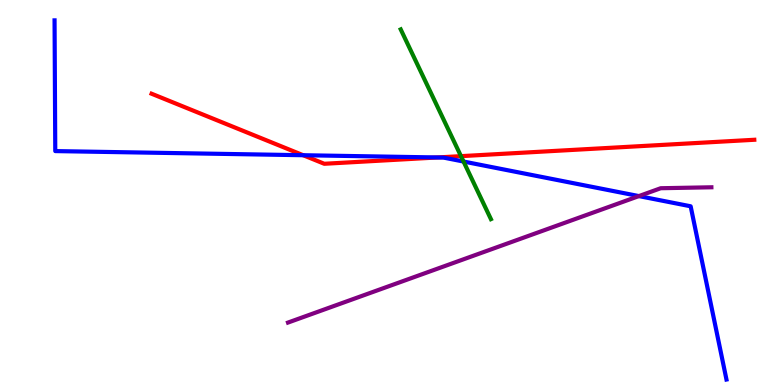[{'lines': ['blue', 'red'], 'intersections': [{'x': 3.91, 'y': 5.97}, {'x': 5.64, 'y': 5.91}]}, {'lines': ['green', 'red'], 'intersections': [{'x': 5.95, 'y': 5.94}]}, {'lines': ['purple', 'red'], 'intersections': []}, {'lines': ['blue', 'green'], 'intersections': [{'x': 5.98, 'y': 5.8}]}, {'lines': ['blue', 'purple'], 'intersections': [{'x': 8.24, 'y': 4.91}]}, {'lines': ['green', 'purple'], 'intersections': []}]